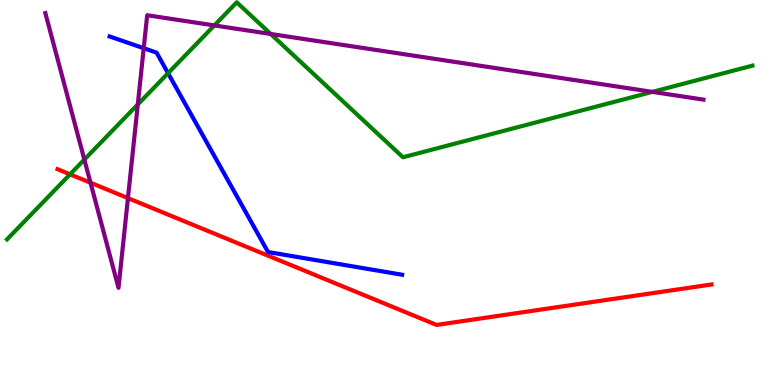[{'lines': ['blue', 'red'], 'intersections': []}, {'lines': ['green', 'red'], 'intersections': [{'x': 0.904, 'y': 5.47}]}, {'lines': ['purple', 'red'], 'intersections': [{'x': 1.17, 'y': 5.25}, {'x': 1.65, 'y': 4.85}]}, {'lines': ['blue', 'green'], 'intersections': [{'x': 2.17, 'y': 8.1}]}, {'lines': ['blue', 'purple'], 'intersections': [{'x': 1.85, 'y': 8.75}]}, {'lines': ['green', 'purple'], 'intersections': [{'x': 1.09, 'y': 5.85}, {'x': 1.78, 'y': 7.29}, {'x': 2.77, 'y': 9.34}, {'x': 3.49, 'y': 9.12}, {'x': 8.42, 'y': 7.61}]}]